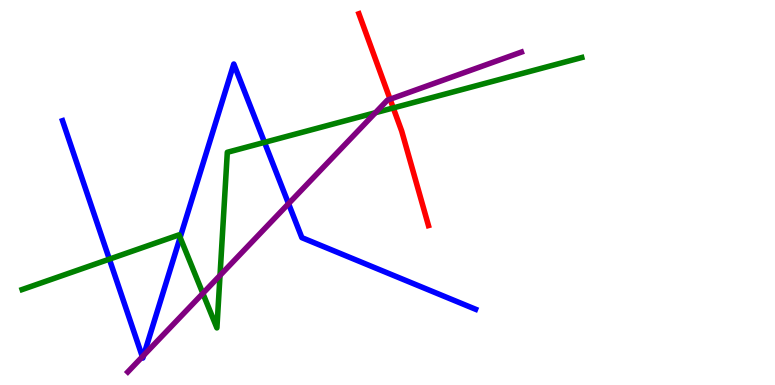[{'lines': ['blue', 'red'], 'intersections': []}, {'lines': ['green', 'red'], 'intersections': [{'x': 5.07, 'y': 7.2}]}, {'lines': ['purple', 'red'], 'intersections': [{'x': 5.03, 'y': 7.42}]}, {'lines': ['blue', 'green'], 'intersections': [{'x': 1.41, 'y': 3.27}, {'x': 2.32, 'y': 3.83}, {'x': 3.41, 'y': 6.3}]}, {'lines': ['blue', 'purple'], 'intersections': [{'x': 1.84, 'y': 0.735}, {'x': 1.85, 'y': 0.77}, {'x': 3.72, 'y': 4.71}]}, {'lines': ['green', 'purple'], 'intersections': [{'x': 2.62, 'y': 2.38}, {'x': 2.84, 'y': 2.85}, {'x': 4.84, 'y': 7.07}]}]